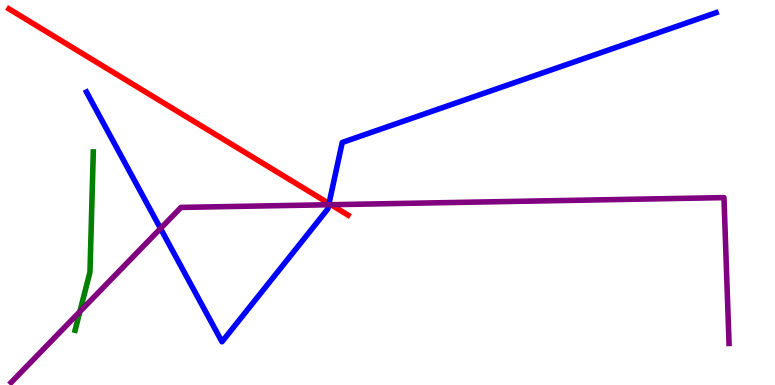[{'lines': ['blue', 'red'], 'intersections': [{'x': 4.25, 'y': 4.71}]}, {'lines': ['green', 'red'], 'intersections': []}, {'lines': ['purple', 'red'], 'intersections': [{'x': 4.27, 'y': 4.68}]}, {'lines': ['blue', 'green'], 'intersections': []}, {'lines': ['blue', 'purple'], 'intersections': [{'x': 2.07, 'y': 4.07}, {'x': 4.24, 'y': 4.68}]}, {'lines': ['green', 'purple'], 'intersections': [{'x': 1.03, 'y': 1.91}]}]